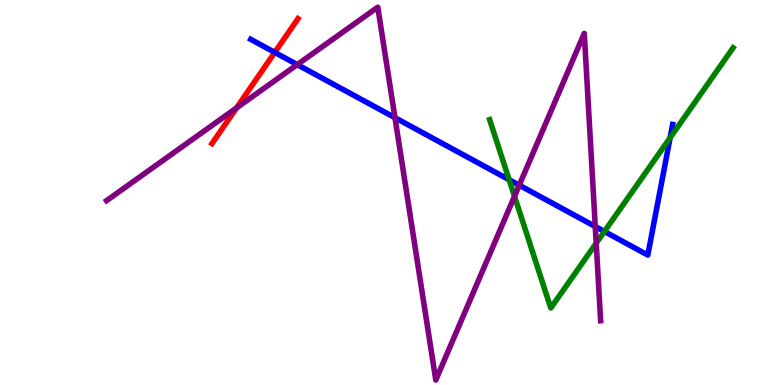[{'lines': ['blue', 'red'], 'intersections': [{'x': 3.55, 'y': 8.64}]}, {'lines': ['green', 'red'], 'intersections': []}, {'lines': ['purple', 'red'], 'intersections': [{'x': 3.05, 'y': 7.2}]}, {'lines': ['blue', 'green'], 'intersections': [{'x': 6.57, 'y': 5.33}, {'x': 7.8, 'y': 3.99}, {'x': 8.65, 'y': 6.42}]}, {'lines': ['blue', 'purple'], 'intersections': [{'x': 3.84, 'y': 8.32}, {'x': 5.1, 'y': 6.94}, {'x': 6.7, 'y': 5.19}, {'x': 7.68, 'y': 4.12}]}, {'lines': ['green', 'purple'], 'intersections': [{'x': 6.64, 'y': 4.9}, {'x': 7.69, 'y': 3.68}]}]